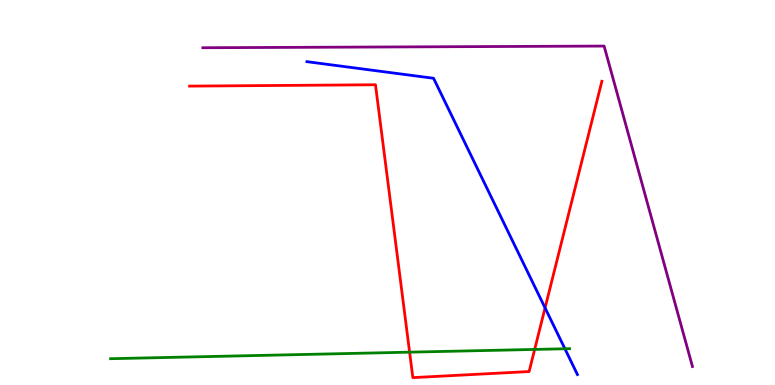[{'lines': ['blue', 'red'], 'intersections': [{'x': 7.03, 'y': 2.0}]}, {'lines': ['green', 'red'], 'intersections': [{'x': 5.29, 'y': 0.853}, {'x': 6.9, 'y': 0.924}]}, {'lines': ['purple', 'red'], 'intersections': []}, {'lines': ['blue', 'green'], 'intersections': [{'x': 7.29, 'y': 0.941}]}, {'lines': ['blue', 'purple'], 'intersections': []}, {'lines': ['green', 'purple'], 'intersections': []}]